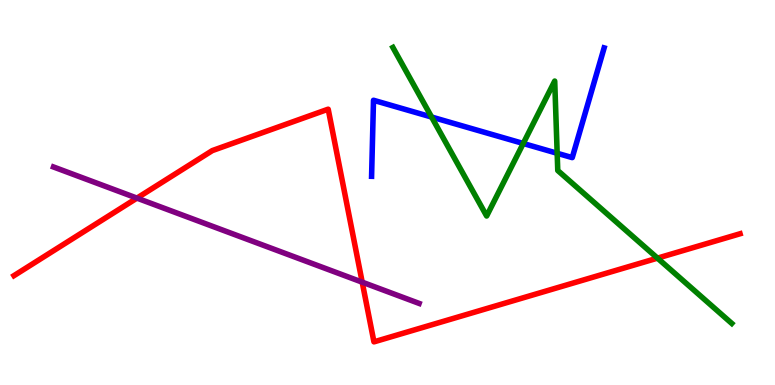[{'lines': ['blue', 'red'], 'intersections': []}, {'lines': ['green', 'red'], 'intersections': [{'x': 8.48, 'y': 3.3}]}, {'lines': ['purple', 'red'], 'intersections': [{'x': 1.77, 'y': 4.85}, {'x': 4.67, 'y': 2.67}]}, {'lines': ['blue', 'green'], 'intersections': [{'x': 5.57, 'y': 6.96}, {'x': 6.75, 'y': 6.27}, {'x': 7.19, 'y': 6.02}]}, {'lines': ['blue', 'purple'], 'intersections': []}, {'lines': ['green', 'purple'], 'intersections': []}]